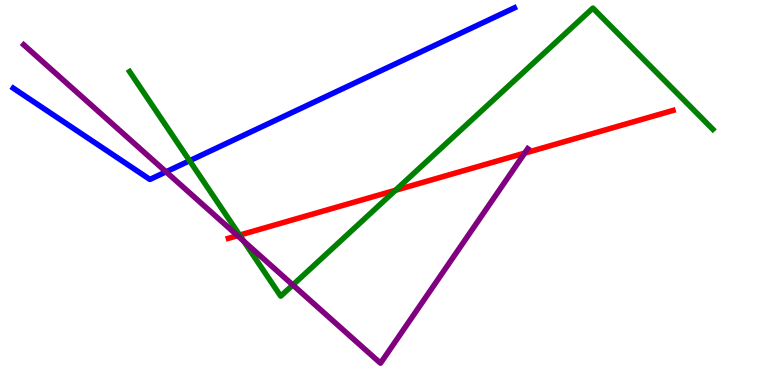[{'lines': ['blue', 'red'], 'intersections': []}, {'lines': ['green', 'red'], 'intersections': [{'x': 3.09, 'y': 3.89}, {'x': 5.1, 'y': 5.06}]}, {'lines': ['purple', 'red'], 'intersections': [{'x': 3.07, 'y': 3.88}, {'x': 6.77, 'y': 6.02}]}, {'lines': ['blue', 'green'], 'intersections': [{'x': 2.45, 'y': 5.82}]}, {'lines': ['blue', 'purple'], 'intersections': [{'x': 2.14, 'y': 5.54}]}, {'lines': ['green', 'purple'], 'intersections': [{'x': 3.14, 'y': 3.74}, {'x': 3.78, 'y': 2.6}]}]